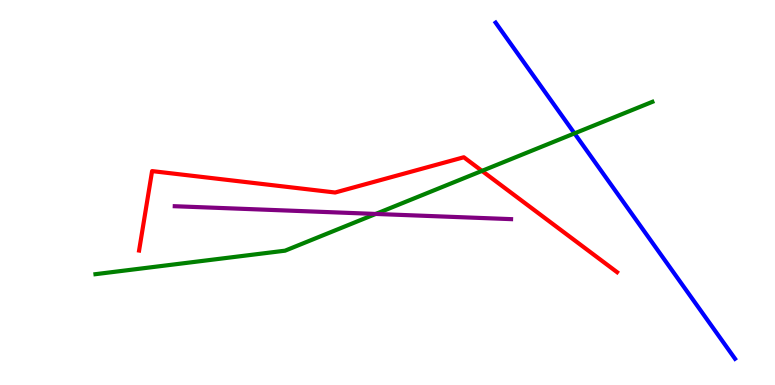[{'lines': ['blue', 'red'], 'intersections': []}, {'lines': ['green', 'red'], 'intersections': [{'x': 6.22, 'y': 5.56}]}, {'lines': ['purple', 'red'], 'intersections': []}, {'lines': ['blue', 'green'], 'intersections': [{'x': 7.41, 'y': 6.54}]}, {'lines': ['blue', 'purple'], 'intersections': []}, {'lines': ['green', 'purple'], 'intersections': [{'x': 4.85, 'y': 4.44}]}]